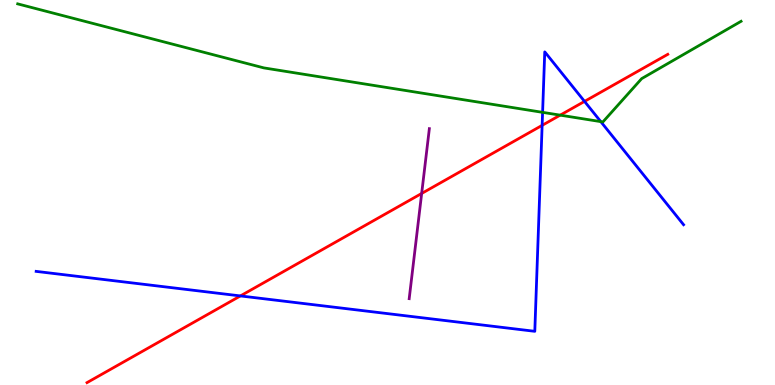[{'lines': ['blue', 'red'], 'intersections': [{'x': 3.1, 'y': 2.31}, {'x': 7.0, 'y': 6.74}, {'x': 7.54, 'y': 7.37}]}, {'lines': ['green', 'red'], 'intersections': [{'x': 7.23, 'y': 7.01}]}, {'lines': ['purple', 'red'], 'intersections': [{'x': 5.44, 'y': 4.98}]}, {'lines': ['blue', 'green'], 'intersections': [{'x': 7.0, 'y': 7.08}, {'x': 7.75, 'y': 6.84}]}, {'lines': ['blue', 'purple'], 'intersections': []}, {'lines': ['green', 'purple'], 'intersections': []}]